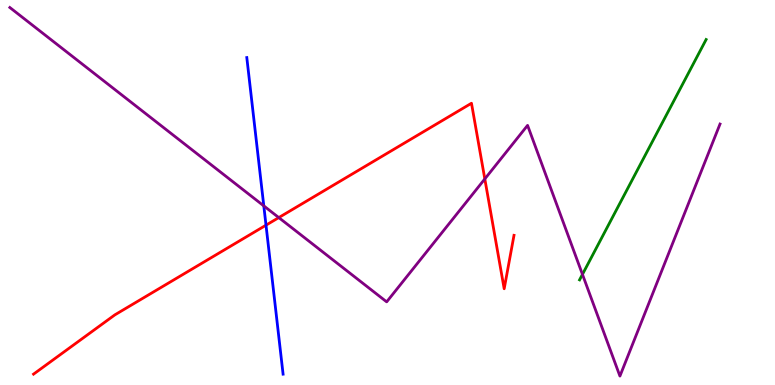[{'lines': ['blue', 'red'], 'intersections': [{'x': 3.43, 'y': 4.15}]}, {'lines': ['green', 'red'], 'intersections': []}, {'lines': ['purple', 'red'], 'intersections': [{'x': 3.6, 'y': 4.35}, {'x': 6.26, 'y': 5.35}]}, {'lines': ['blue', 'green'], 'intersections': []}, {'lines': ['blue', 'purple'], 'intersections': [{'x': 3.4, 'y': 4.65}]}, {'lines': ['green', 'purple'], 'intersections': [{'x': 7.52, 'y': 2.87}]}]